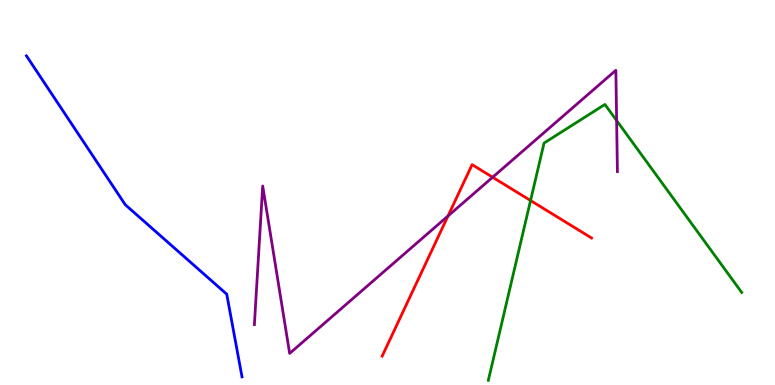[{'lines': ['blue', 'red'], 'intersections': []}, {'lines': ['green', 'red'], 'intersections': [{'x': 6.85, 'y': 4.79}]}, {'lines': ['purple', 'red'], 'intersections': [{'x': 5.78, 'y': 4.39}, {'x': 6.36, 'y': 5.4}]}, {'lines': ['blue', 'green'], 'intersections': []}, {'lines': ['blue', 'purple'], 'intersections': []}, {'lines': ['green', 'purple'], 'intersections': [{'x': 7.96, 'y': 6.87}]}]